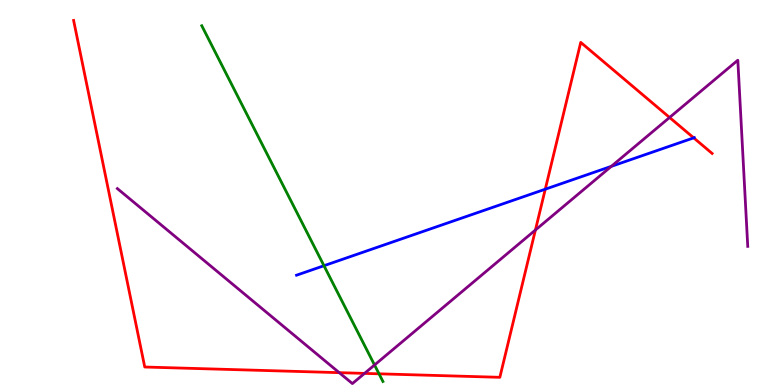[{'lines': ['blue', 'red'], 'intersections': [{'x': 7.04, 'y': 5.09}, {'x': 8.95, 'y': 6.42}]}, {'lines': ['green', 'red'], 'intersections': [{'x': 4.89, 'y': 0.291}]}, {'lines': ['purple', 'red'], 'intersections': [{'x': 4.38, 'y': 0.321}, {'x': 4.7, 'y': 0.301}, {'x': 6.91, 'y': 4.03}, {'x': 8.64, 'y': 6.95}]}, {'lines': ['blue', 'green'], 'intersections': [{'x': 4.18, 'y': 3.1}]}, {'lines': ['blue', 'purple'], 'intersections': [{'x': 7.89, 'y': 5.68}]}, {'lines': ['green', 'purple'], 'intersections': [{'x': 4.83, 'y': 0.519}]}]